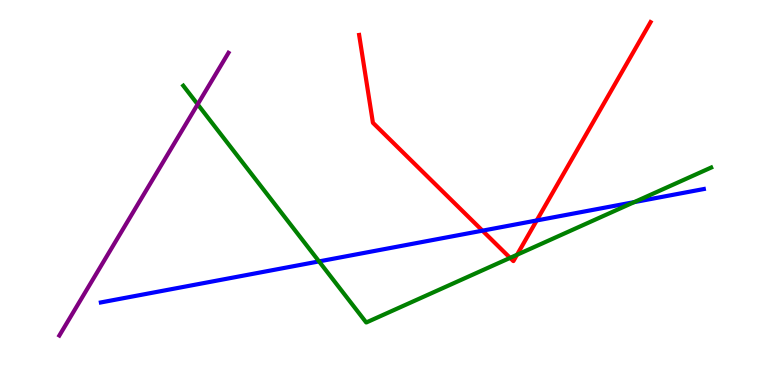[{'lines': ['blue', 'red'], 'intersections': [{'x': 6.23, 'y': 4.01}, {'x': 6.93, 'y': 4.27}]}, {'lines': ['green', 'red'], 'intersections': [{'x': 6.58, 'y': 3.3}, {'x': 6.67, 'y': 3.38}]}, {'lines': ['purple', 'red'], 'intersections': []}, {'lines': ['blue', 'green'], 'intersections': [{'x': 4.12, 'y': 3.21}, {'x': 8.18, 'y': 4.75}]}, {'lines': ['blue', 'purple'], 'intersections': []}, {'lines': ['green', 'purple'], 'intersections': [{'x': 2.55, 'y': 7.29}]}]